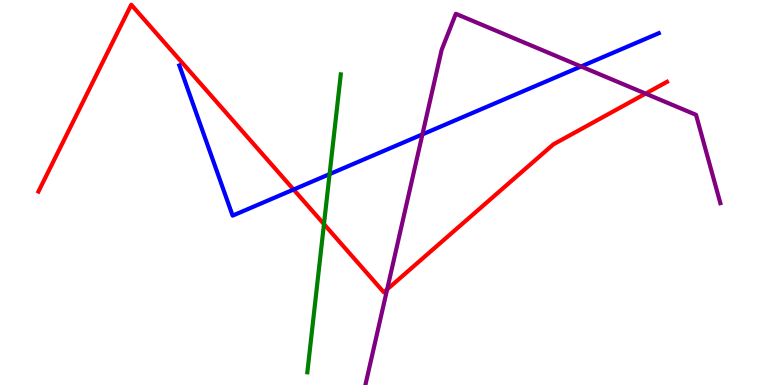[{'lines': ['blue', 'red'], 'intersections': [{'x': 3.79, 'y': 5.08}]}, {'lines': ['green', 'red'], 'intersections': [{'x': 4.18, 'y': 4.18}]}, {'lines': ['purple', 'red'], 'intersections': [{'x': 5.0, 'y': 2.48}, {'x': 8.33, 'y': 7.57}]}, {'lines': ['blue', 'green'], 'intersections': [{'x': 4.25, 'y': 5.48}]}, {'lines': ['blue', 'purple'], 'intersections': [{'x': 5.45, 'y': 6.51}, {'x': 7.5, 'y': 8.27}]}, {'lines': ['green', 'purple'], 'intersections': []}]